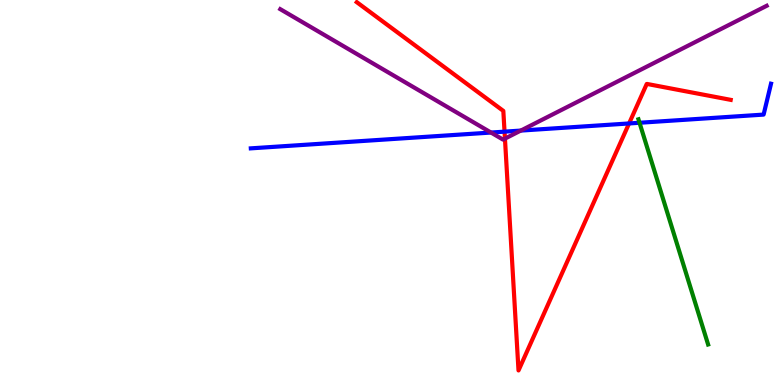[{'lines': ['blue', 'red'], 'intersections': [{'x': 6.51, 'y': 6.58}, {'x': 8.12, 'y': 6.79}]}, {'lines': ['green', 'red'], 'intersections': []}, {'lines': ['purple', 'red'], 'intersections': [{'x': 6.52, 'y': 6.4}]}, {'lines': ['blue', 'green'], 'intersections': [{'x': 8.25, 'y': 6.81}]}, {'lines': ['blue', 'purple'], 'intersections': [{'x': 6.34, 'y': 6.56}, {'x': 6.72, 'y': 6.61}]}, {'lines': ['green', 'purple'], 'intersections': []}]